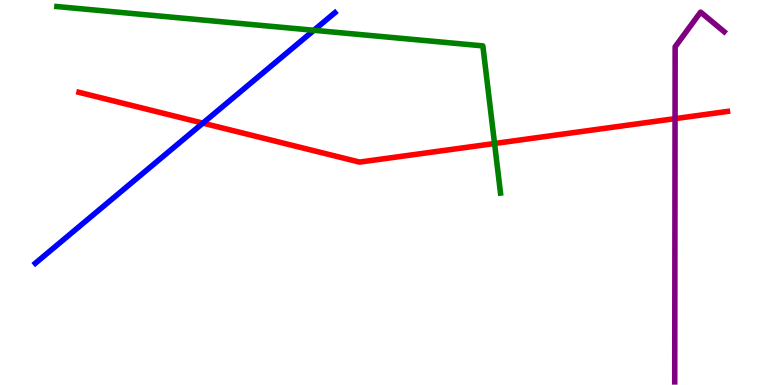[{'lines': ['blue', 'red'], 'intersections': [{'x': 2.62, 'y': 6.8}]}, {'lines': ['green', 'red'], 'intersections': [{'x': 6.38, 'y': 6.27}]}, {'lines': ['purple', 'red'], 'intersections': [{'x': 8.71, 'y': 6.92}]}, {'lines': ['blue', 'green'], 'intersections': [{'x': 4.05, 'y': 9.21}]}, {'lines': ['blue', 'purple'], 'intersections': []}, {'lines': ['green', 'purple'], 'intersections': []}]